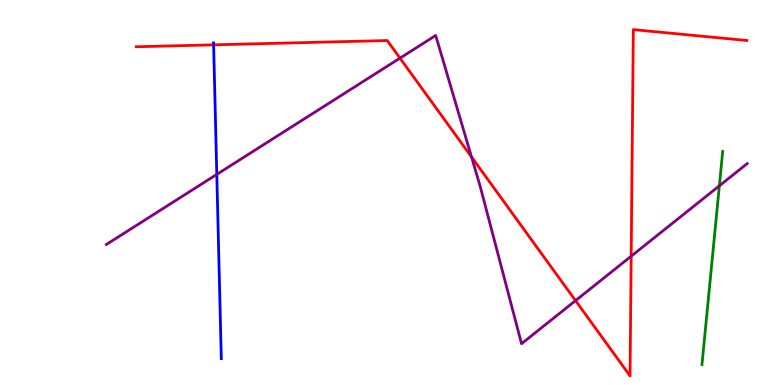[{'lines': ['blue', 'red'], 'intersections': [{'x': 2.76, 'y': 8.84}]}, {'lines': ['green', 'red'], 'intersections': []}, {'lines': ['purple', 'red'], 'intersections': [{'x': 5.16, 'y': 8.49}, {'x': 6.08, 'y': 5.92}, {'x': 7.43, 'y': 2.19}, {'x': 8.14, 'y': 3.35}]}, {'lines': ['blue', 'green'], 'intersections': []}, {'lines': ['blue', 'purple'], 'intersections': [{'x': 2.8, 'y': 5.47}]}, {'lines': ['green', 'purple'], 'intersections': [{'x': 9.28, 'y': 5.17}]}]